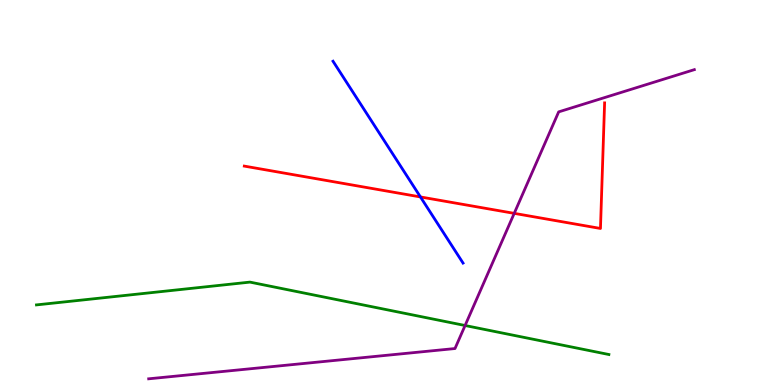[{'lines': ['blue', 'red'], 'intersections': [{'x': 5.43, 'y': 4.88}]}, {'lines': ['green', 'red'], 'intersections': []}, {'lines': ['purple', 'red'], 'intersections': [{'x': 6.64, 'y': 4.46}]}, {'lines': ['blue', 'green'], 'intersections': []}, {'lines': ['blue', 'purple'], 'intersections': []}, {'lines': ['green', 'purple'], 'intersections': [{'x': 6.0, 'y': 1.55}]}]